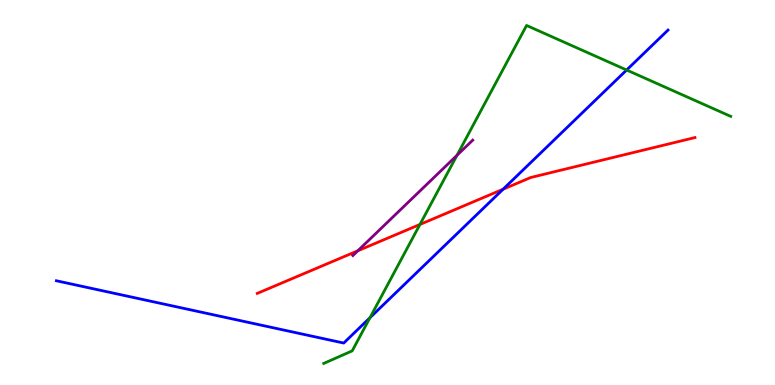[{'lines': ['blue', 'red'], 'intersections': [{'x': 6.49, 'y': 5.09}]}, {'lines': ['green', 'red'], 'intersections': [{'x': 5.42, 'y': 4.17}]}, {'lines': ['purple', 'red'], 'intersections': [{'x': 4.62, 'y': 3.49}]}, {'lines': ['blue', 'green'], 'intersections': [{'x': 4.77, 'y': 1.75}, {'x': 8.09, 'y': 8.18}]}, {'lines': ['blue', 'purple'], 'intersections': []}, {'lines': ['green', 'purple'], 'intersections': [{'x': 5.9, 'y': 5.97}]}]